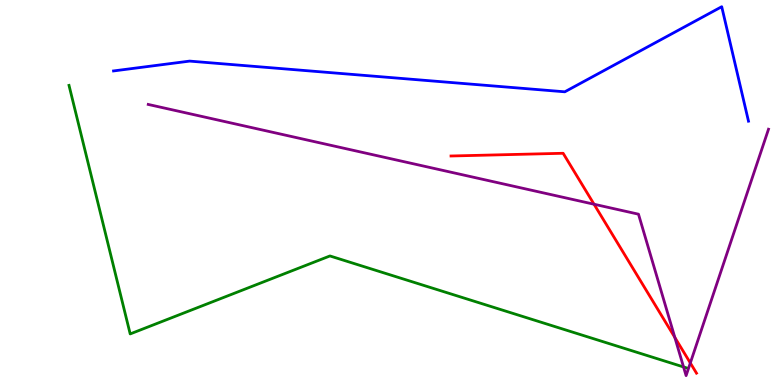[{'lines': ['blue', 'red'], 'intersections': []}, {'lines': ['green', 'red'], 'intersections': []}, {'lines': ['purple', 'red'], 'intersections': [{'x': 7.67, 'y': 4.7}, {'x': 8.71, 'y': 1.24}, {'x': 8.91, 'y': 0.572}]}, {'lines': ['blue', 'green'], 'intersections': []}, {'lines': ['blue', 'purple'], 'intersections': []}, {'lines': ['green', 'purple'], 'intersections': [{'x': 8.82, 'y': 0.469}]}]